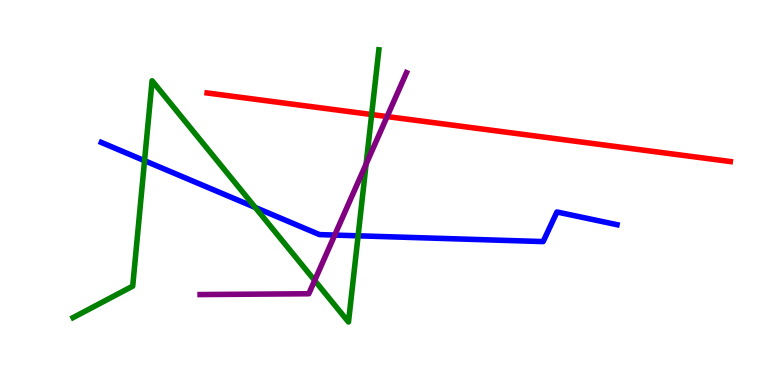[{'lines': ['blue', 'red'], 'intersections': []}, {'lines': ['green', 'red'], 'intersections': [{'x': 4.8, 'y': 7.03}]}, {'lines': ['purple', 'red'], 'intersections': [{'x': 4.99, 'y': 6.97}]}, {'lines': ['blue', 'green'], 'intersections': [{'x': 1.87, 'y': 5.83}, {'x': 3.29, 'y': 4.61}, {'x': 4.62, 'y': 3.88}]}, {'lines': ['blue', 'purple'], 'intersections': [{'x': 4.32, 'y': 3.89}]}, {'lines': ['green', 'purple'], 'intersections': [{'x': 4.06, 'y': 2.72}, {'x': 4.72, 'y': 5.74}]}]